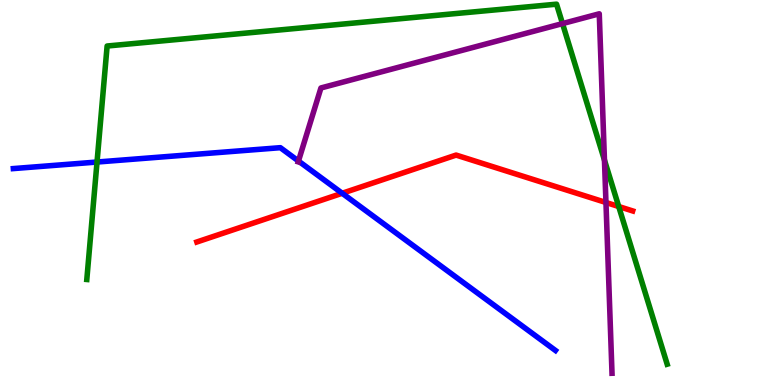[{'lines': ['blue', 'red'], 'intersections': [{'x': 4.42, 'y': 4.98}]}, {'lines': ['green', 'red'], 'intersections': [{'x': 7.98, 'y': 4.64}]}, {'lines': ['purple', 'red'], 'intersections': [{'x': 7.82, 'y': 4.74}]}, {'lines': ['blue', 'green'], 'intersections': [{'x': 1.25, 'y': 5.79}]}, {'lines': ['blue', 'purple'], 'intersections': [{'x': 3.85, 'y': 5.82}]}, {'lines': ['green', 'purple'], 'intersections': [{'x': 7.26, 'y': 9.39}, {'x': 7.8, 'y': 5.84}]}]